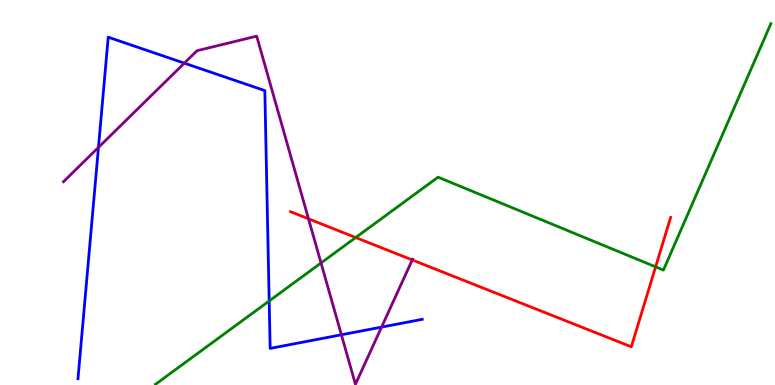[{'lines': ['blue', 'red'], 'intersections': []}, {'lines': ['green', 'red'], 'intersections': [{'x': 4.59, 'y': 3.83}, {'x': 8.46, 'y': 3.07}]}, {'lines': ['purple', 'red'], 'intersections': [{'x': 3.98, 'y': 4.32}, {'x': 5.32, 'y': 3.25}]}, {'lines': ['blue', 'green'], 'intersections': [{'x': 3.47, 'y': 2.18}]}, {'lines': ['blue', 'purple'], 'intersections': [{'x': 1.27, 'y': 6.17}, {'x': 2.38, 'y': 8.36}, {'x': 4.41, 'y': 1.3}, {'x': 4.92, 'y': 1.5}]}, {'lines': ['green', 'purple'], 'intersections': [{'x': 4.14, 'y': 3.17}]}]